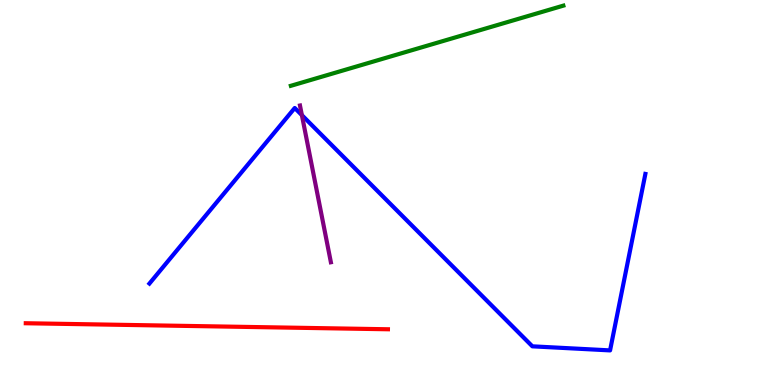[{'lines': ['blue', 'red'], 'intersections': []}, {'lines': ['green', 'red'], 'intersections': []}, {'lines': ['purple', 'red'], 'intersections': []}, {'lines': ['blue', 'green'], 'intersections': []}, {'lines': ['blue', 'purple'], 'intersections': [{'x': 3.9, 'y': 7.01}]}, {'lines': ['green', 'purple'], 'intersections': []}]